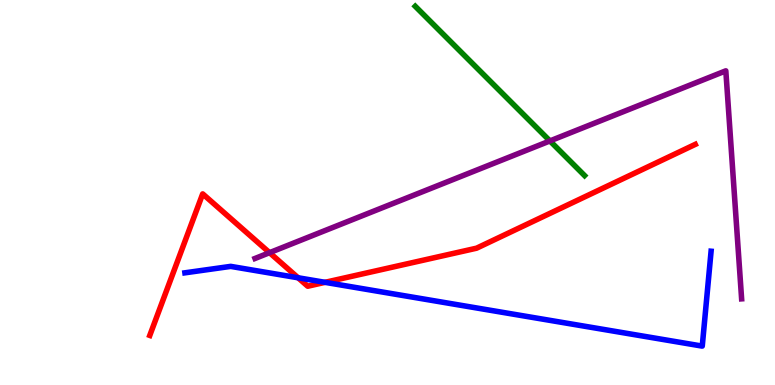[{'lines': ['blue', 'red'], 'intersections': [{'x': 3.85, 'y': 2.78}, {'x': 4.19, 'y': 2.67}]}, {'lines': ['green', 'red'], 'intersections': []}, {'lines': ['purple', 'red'], 'intersections': [{'x': 3.48, 'y': 3.44}]}, {'lines': ['blue', 'green'], 'intersections': []}, {'lines': ['blue', 'purple'], 'intersections': []}, {'lines': ['green', 'purple'], 'intersections': [{'x': 7.1, 'y': 6.34}]}]